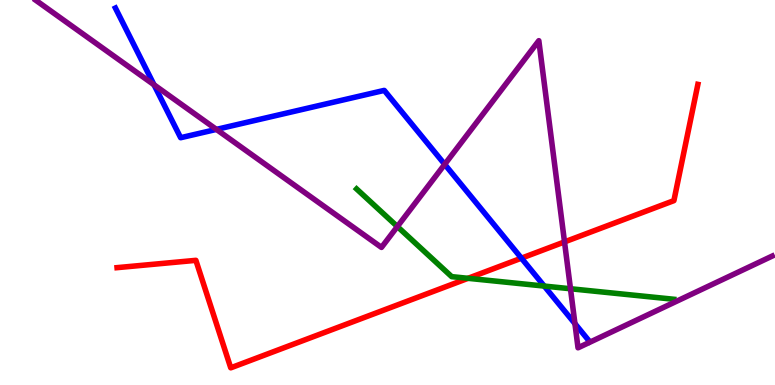[{'lines': ['blue', 'red'], 'intersections': [{'x': 6.73, 'y': 3.29}]}, {'lines': ['green', 'red'], 'intersections': [{'x': 6.04, 'y': 2.77}]}, {'lines': ['purple', 'red'], 'intersections': [{'x': 7.28, 'y': 3.72}]}, {'lines': ['blue', 'green'], 'intersections': [{'x': 7.02, 'y': 2.57}]}, {'lines': ['blue', 'purple'], 'intersections': [{'x': 1.99, 'y': 7.8}, {'x': 2.79, 'y': 6.64}, {'x': 5.74, 'y': 5.73}, {'x': 7.42, 'y': 1.59}]}, {'lines': ['green', 'purple'], 'intersections': [{'x': 5.13, 'y': 4.12}, {'x': 7.36, 'y': 2.5}]}]